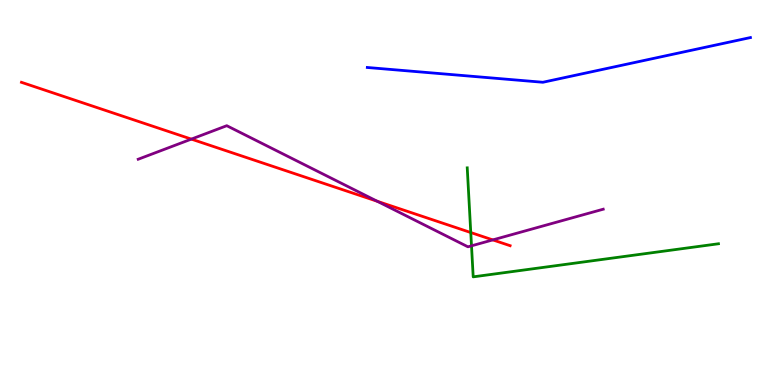[{'lines': ['blue', 'red'], 'intersections': []}, {'lines': ['green', 'red'], 'intersections': [{'x': 6.07, 'y': 3.96}]}, {'lines': ['purple', 'red'], 'intersections': [{'x': 2.47, 'y': 6.39}, {'x': 4.87, 'y': 4.77}, {'x': 6.36, 'y': 3.77}]}, {'lines': ['blue', 'green'], 'intersections': []}, {'lines': ['blue', 'purple'], 'intersections': []}, {'lines': ['green', 'purple'], 'intersections': [{'x': 6.08, 'y': 3.61}]}]